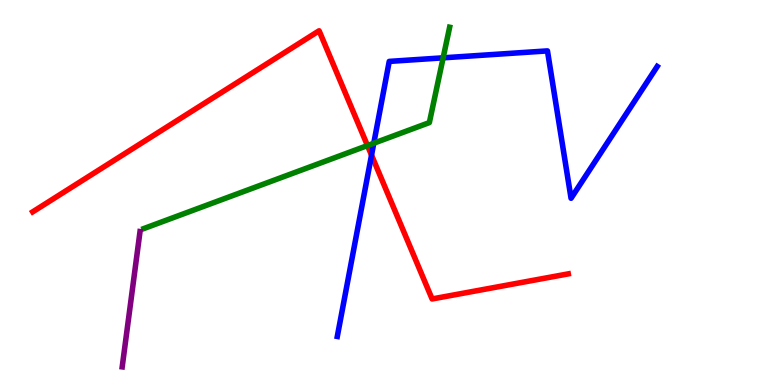[{'lines': ['blue', 'red'], 'intersections': [{'x': 4.79, 'y': 5.97}]}, {'lines': ['green', 'red'], 'intersections': [{'x': 4.74, 'y': 6.22}]}, {'lines': ['purple', 'red'], 'intersections': []}, {'lines': ['blue', 'green'], 'intersections': [{'x': 4.82, 'y': 6.28}, {'x': 5.72, 'y': 8.5}]}, {'lines': ['blue', 'purple'], 'intersections': []}, {'lines': ['green', 'purple'], 'intersections': []}]